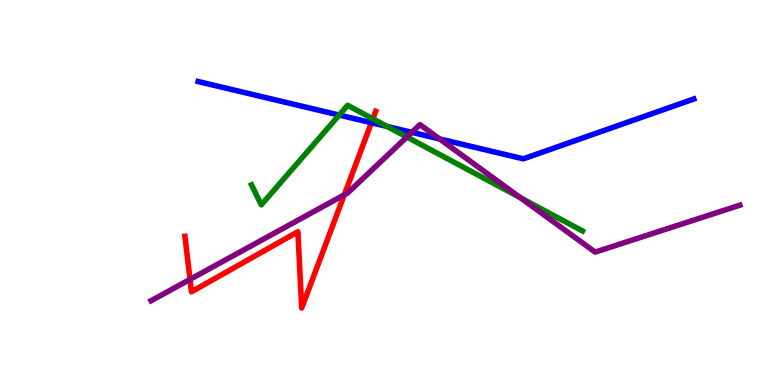[{'lines': ['blue', 'red'], 'intersections': [{'x': 4.79, 'y': 6.81}]}, {'lines': ['green', 'red'], 'intersections': [{'x': 4.81, 'y': 6.91}]}, {'lines': ['purple', 'red'], 'intersections': [{'x': 2.45, 'y': 2.74}, {'x': 4.44, 'y': 4.94}]}, {'lines': ['blue', 'green'], 'intersections': [{'x': 4.38, 'y': 7.01}, {'x': 5.0, 'y': 6.71}]}, {'lines': ['blue', 'purple'], 'intersections': [{'x': 5.31, 'y': 6.56}, {'x': 5.67, 'y': 6.39}]}, {'lines': ['green', 'purple'], 'intersections': [{'x': 5.25, 'y': 6.44}, {'x': 6.72, 'y': 4.86}]}]